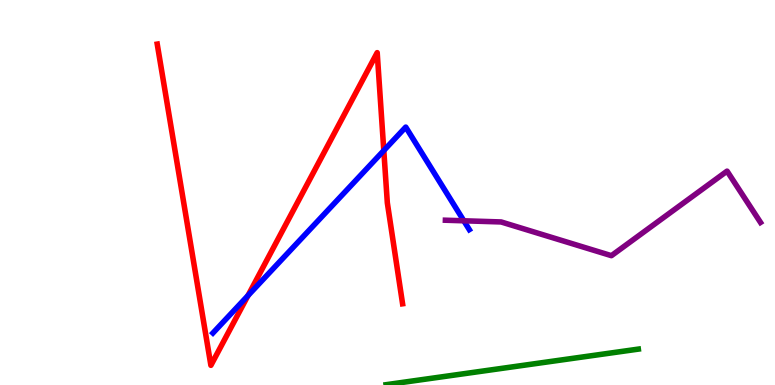[{'lines': ['blue', 'red'], 'intersections': [{'x': 3.2, 'y': 2.32}, {'x': 4.95, 'y': 6.09}]}, {'lines': ['green', 'red'], 'intersections': []}, {'lines': ['purple', 'red'], 'intersections': []}, {'lines': ['blue', 'green'], 'intersections': []}, {'lines': ['blue', 'purple'], 'intersections': [{'x': 5.98, 'y': 4.27}]}, {'lines': ['green', 'purple'], 'intersections': []}]